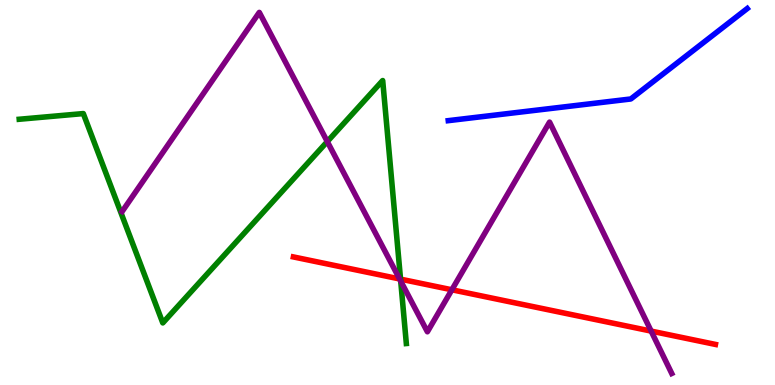[{'lines': ['blue', 'red'], 'intersections': []}, {'lines': ['green', 'red'], 'intersections': [{'x': 5.17, 'y': 2.75}]}, {'lines': ['purple', 'red'], 'intersections': [{'x': 5.16, 'y': 2.75}, {'x': 5.83, 'y': 2.47}, {'x': 8.4, 'y': 1.4}]}, {'lines': ['blue', 'green'], 'intersections': []}, {'lines': ['blue', 'purple'], 'intersections': []}, {'lines': ['green', 'purple'], 'intersections': [{'x': 4.22, 'y': 6.32}, {'x': 5.17, 'y': 2.7}]}]